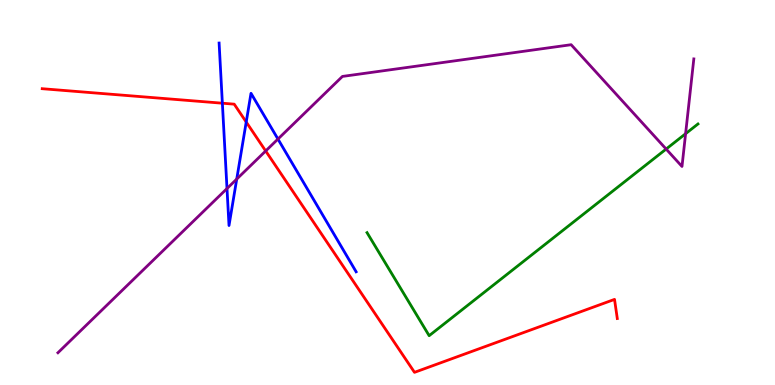[{'lines': ['blue', 'red'], 'intersections': [{'x': 2.87, 'y': 7.32}, {'x': 3.18, 'y': 6.83}]}, {'lines': ['green', 'red'], 'intersections': []}, {'lines': ['purple', 'red'], 'intersections': [{'x': 3.43, 'y': 6.08}]}, {'lines': ['blue', 'green'], 'intersections': []}, {'lines': ['blue', 'purple'], 'intersections': [{'x': 2.93, 'y': 5.1}, {'x': 3.05, 'y': 5.35}, {'x': 3.59, 'y': 6.39}]}, {'lines': ['green', 'purple'], 'intersections': [{'x': 8.6, 'y': 6.13}, {'x': 8.85, 'y': 6.53}]}]